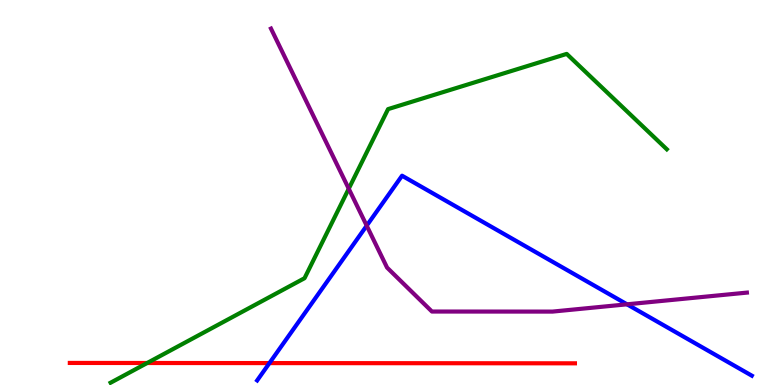[{'lines': ['blue', 'red'], 'intersections': [{'x': 3.48, 'y': 0.569}]}, {'lines': ['green', 'red'], 'intersections': [{'x': 1.9, 'y': 0.571}]}, {'lines': ['purple', 'red'], 'intersections': []}, {'lines': ['blue', 'green'], 'intersections': []}, {'lines': ['blue', 'purple'], 'intersections': [{'x': 4.73, 'y': 4.14}, {'x': 8.09, 'y': 2.1}]}, {'lines': ['green', 'purple'], 'intersections': [{'x': 4.5, 'y': 5.1}]}]